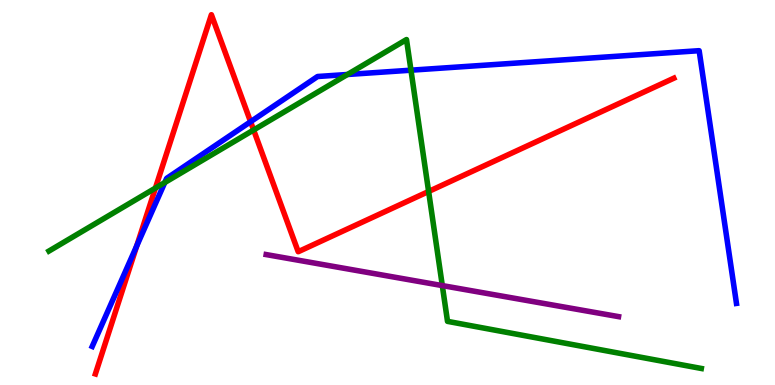[{'lines': ['blue', 'red'], 'intersections': [{'x': 1.76, 'y': 3.61}, {'x': 3.23, 'y': 6.84}]}, {'lines': ['green', 'red'], 'intersections': [{'x': 2.01, 'y': 5.11}, {'x': 3.27, 'y': 6.62}, {'x': 5.53, 'y': 5.03}]}, {'lines': ['purple', 'red'], 'intersections': []}, {'lines': ['blue', 'green'], 'intersections': [{'x': 2.13, 'y': 5.26}, {'x': 4.48, 'y': 8.07}, {'x': 5.3, 'y': 8.18}]}, {'lines': ['blue', 'purple'], 'intersections': []}, {'lines': ['green', 'purple'], 'intersections': [{'x': 5.71, 'y': 2.58}]}]